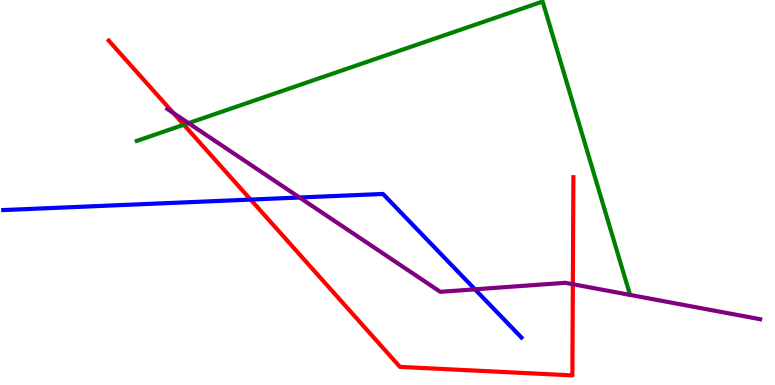[{'lines': ['blue', 'red'], 'intersections': [{'x': 3.23, 'y': 4.82}]}, {'lines': ['green', 'red'], 'intersections': [{'x': 2.37, 'y': 6.76}]}, {'lines': ['purple', 'red'], 'intersections': [{'x': 2.24, 'y': 7.07}, {'x': 7.39, 'y': 2.62}]}, {'lines': ['blue', 'green'], 'intersections': []}, {'lines': ['blue', 'purple'], 'intersections': [{'x': 3.86, 'y': 4.87}, {'x': 6.13, 'y': 2.48}]}, {'lines': ['green', 'purple'], 'intersections': [{'x': 2.43, 'y': 6.8}]}]